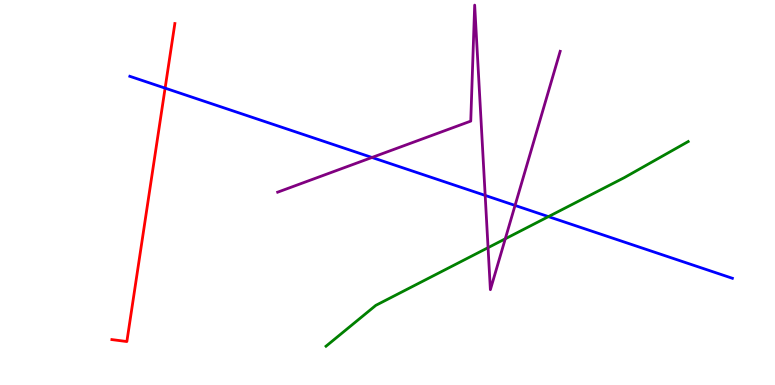[{'lines': ['blue', 'red'], 'intersections': [{'x': 2.13, 'y': 7.71}]}, {'lines': ['green', 'red'], 'intersections': []}, {'lines': ['purple', 'red'], 'intersections': []}, {'lines': ['blue', 'green'], 'intersections': [{'x': 7.08, 'y': 4.37}]}, {'lines': ['blue', 'purple'], 'intersections': [{'x': 4.8, 'y': 5.91}, {'x': 6.26, 'y': 4.92}, {'x': 6.65, 'y': 4.66}]}, {'lines': ['green', 'purple'], 'intersections': [{'x': 6.3, 'y': 3.57}, {'x': 6.52, 'y': 3.8}]}]